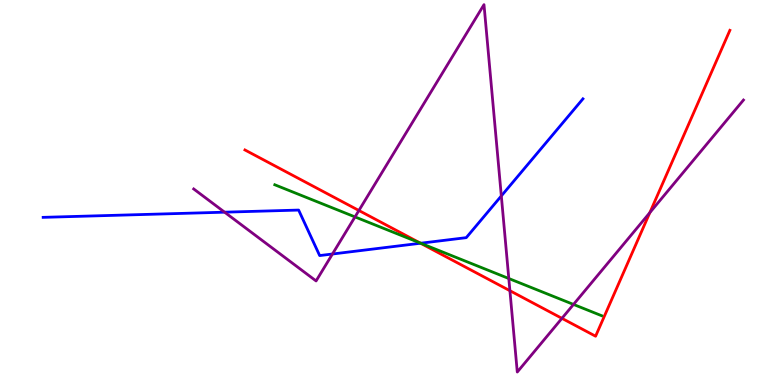[{'lines': ['blue', 'red'], 'intersections': [{'x': 5.43, 'y': 3.68}]}, {'lines': ['green', 'red'], 'intersections': [{'x': 5.42, 'y': 3.69}]}, {'lines': ['purple', 'red'], 'intersections': [{'x': 4.63, 'y': 4.53}, {'x': 6.58, 'y': 2.45}, {'x': 7.25, 'y': 1.73}, {'x': 8.39, 'y': 4.48}]}, {'lines': ['blue', 'green'], 'intersections': [{'x': 5.43, 'y': 3.68}]}, {'lines': ['blue', 'purple'], 'intersections': [{'x': 2.9, 'y': 4.49}, {'x': 4.29, 'y': 3.4}, {'x': 6.47, 'y': 4.91}]}, {'lines': ['green', 'purple'], 'intersections': [{'x': 4.58, 'y': 4.37}, {'x': 6.57, 'y': 2.77}, {'x': 7.4, 'y': 2.09}]}]